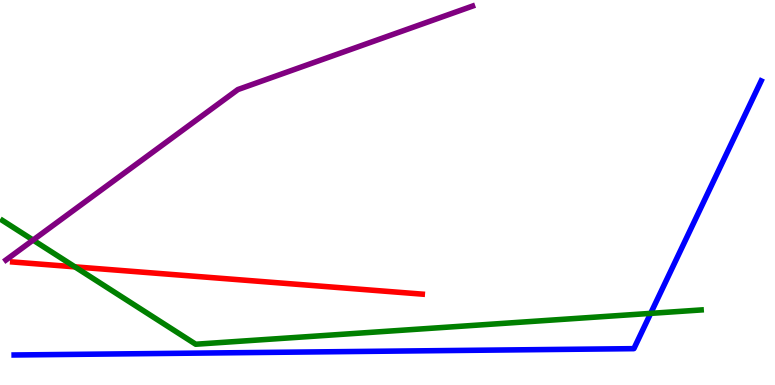[{'lines': ['blue', 'red'], 'intersections': []}, {'lines': ['green', 'red'], 'intersections': [{'x': 0.966, 'y': 3.07}]}, {'lines': ['purple', 'red'], 'intersections': []}, {'lines': ['blue', 'green'], 'intersections': [{'x': 8.4, 'y': 1.86}]}, {'lines': ['blue', 'purple'], 'intersections': []}, {'lines': ['green', 'purple'], 'intersections': [{'x': 0.427, 'y': 3.76}]}]